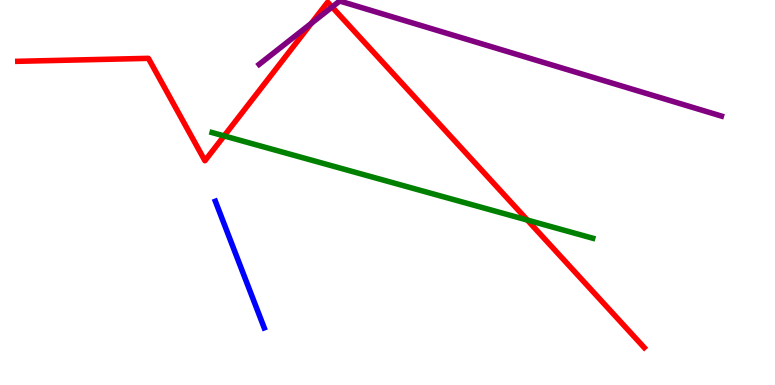[{'lines': ['blue', 'red'], 'intersections': []}, {'lines': ['green', 'red'], 'intersections': [{'x': 2.89, 'y': 6.47}, {'x': 6.8, 'y': 4.28}]}, {'lines': ['purple', 'red'], 'intersections': [{'x': 4.02, 'y': 9.39}, {'x': 4.28, 'y': 9.82}]}, {'lines': ['blue', 'green'], 'intersections': []}, {'lines': ['blue', 'purple'], 'intersections': []}, {'lines': ['green', 'purple'], 'intersections': []}]